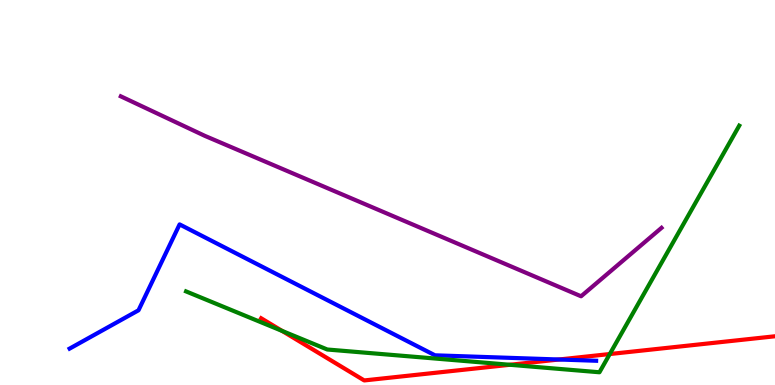[{'lines': ['blue', 'red'], 'intersections': [{'x': 7.21, 'y': 0.662}]}, {'lines': ['green', 'red'], 'intersections': [{'x': 3.64, 'y': 1.4}, {'x': 6.58, 'y': 0.525}, {'x': 7.87, 'y': 0.804}]}, {'lines': ['purple', 'red'], 'intersections': []}, {'lines': ['blue', 'green'], 'intersections': []}, {'lines': ['blue', 'purple'], 'intersections': []}, {'lines': ['green', 'purple'], 'intersections': []}]